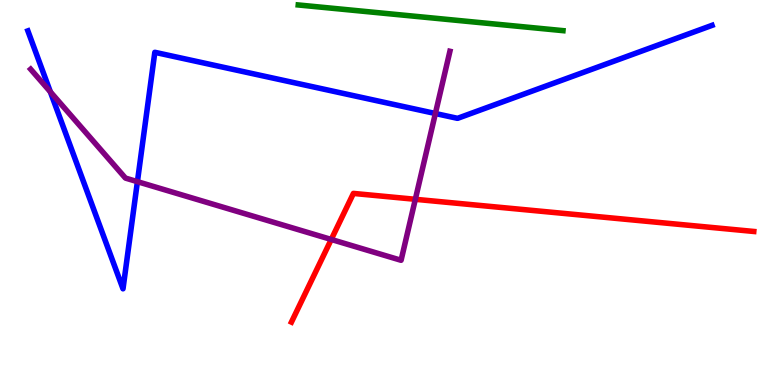[{'lines': ['blue', 'red'], 'intersections': []}, {'lines': ['green', 'red'], 'intersections': []}, {'lines': ['purple', 'red'], 'intersections': [{'x': 4.27, 'y': 3.78}, {'x': 5.36, 'y': 4.82}]}, {'lines': ['blue', 'green'], 'intersections': []}, {'lines': ['blue', 'purple'], 'intersections': [{'x': 0.65, 'y': 7.61}, {'x': 1.77, 'y': 5.28}, {'x': 5.62, 'y': 7.05}]}, {'lines': ['green', 'purple'], 'intersections': []}]